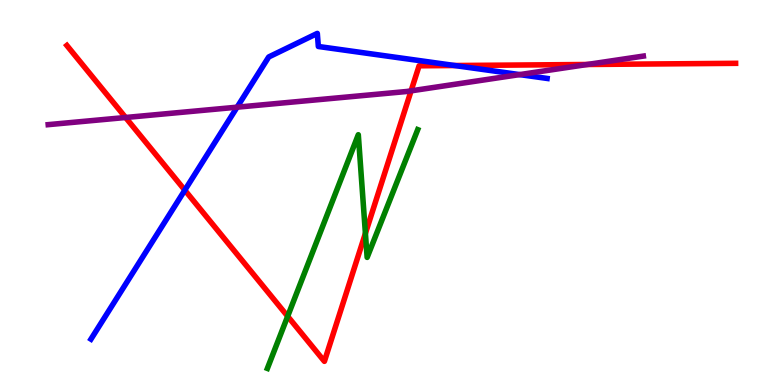[{'lines': ['blue', 'red'], 'intersections': [{'x': 2.38, 'y': 5.06}, {'x': 5.87, 'y': 8.3}]}, {'lines': ['green', 'red'], 'intersections': [{'x': 3.71, 'y': 1.78}, {'x': 4.71, 'y': 3.94}]}, {'lines': ['purple', 'red'], 'intersections': [{'x': 1.62, 'y': 6.95}, {'x': 5.3, 'y': 7.64}, {'x': 7.58, 'y': 8.33}]}, {'lines': ['blue', 'green'], 'intersections': []}, {'lines': ['blue', 'purple'], 'intersections': [{'x': 3.06, 'y': 7.22}, {'x': 6.71, 'y': 8.06}]}, {'lines': ['green', 'purple'], 'intersections': []}]